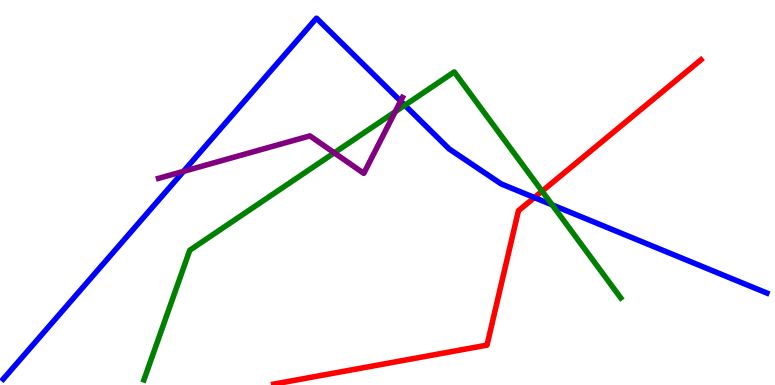[{'lines': ['blue', 'red'], 'intersections': [{'x': 6.9, 'y': 4.87}]}, {'lines': ['green', 'red'], 'intersections': [{'x': 6.99, 'y': 5.03}]}, {'lines': ['purple', 'red'], 'intersections': []}, {'lines': ['blue', 'green'], 'intersections': [{'x': 5.22, 'y': 7.27}, {'x': 7.13, 'y': 4.68}]}, {'lines': ['blue', 'purple'], 'intersections': [{'x': 2.37, 'y': 5.55}, {'x': 5.17, 'y': 7.37}]}, {'lines': ['green', 'purple'], 'intersections': [{'x': 4.31, 'y': 6.03}, {'x': 5.1, 'y': 7.1}]}]